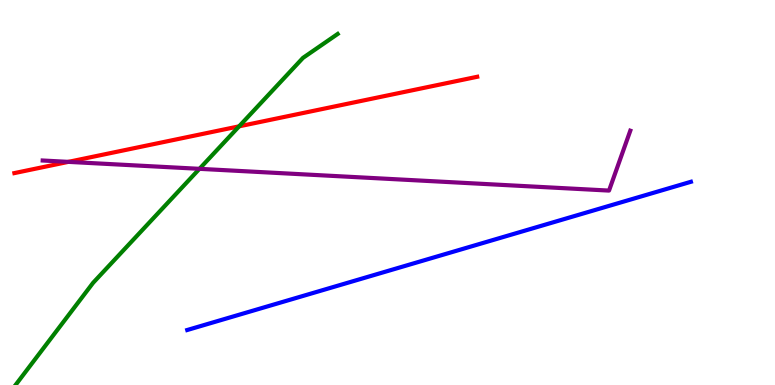[{'lines': ['blue', 'red'], 'intersections': []}, {'lines': ['green', 'red'], 'intersections': [{'x': 3.09, 'y': 6.72}]}, {'lines': ['purple', 'red'], 'intersections': [{'x': 0.882, 'y': 5.8}]}, {'lines': ['blue', 'green'], 'intersections': []}, {'lines': ['blue', 'purple'], 'intersections': []}, {'lines': ['green', 'purple'], 'intersections': [{'x': 2.57, 'y': 5.61}]}]